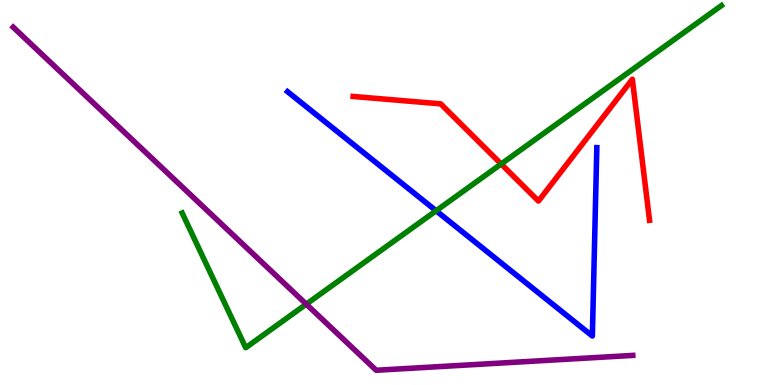[{'lines': ['blue', 'red'], 'intersections': []}, {'lines': ['green', 'red'], 'intersections': [{'x': 6.47, 'y': 5.74}]}, {'lines': ['purple', 'red'], 'intersections': []}, {'lines': ['blue', 'green'], 'intersections': [{'x': 5.63, 'y': 4.53}]}, {'lines': ['blue', 'purple'], 'intersections': []}, {'lines': ['green', 'purple'], 'intersections': [{'x': 3.95, 'y': 2.1}]}]